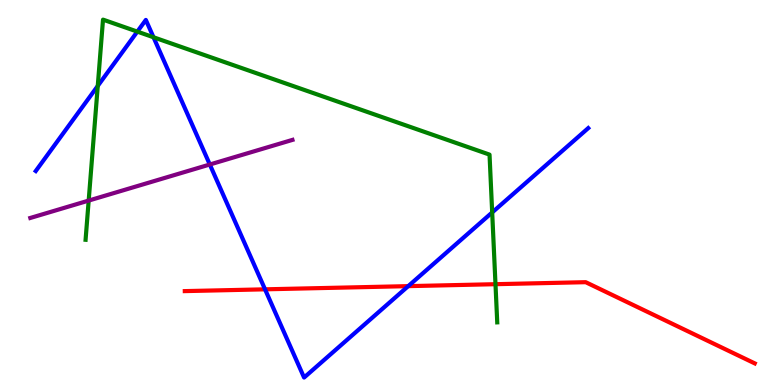[{'lines': ['blue', 'red'], 'intersections': [{'x': 3.42, 'y': 2.49}, {'x': 5.27, 'y': 2.57}]}, {'lines': ['green', 'red'], 'intersections': [{'x': 6.39, 'y': 2.62}]}, {'lines': ['purple', 'red'], 'intersections': []}, {'lines': ['blue', 'green'], 'intersections': [{'x': 1.26, 'y': 7.77}, {'x': 1.77, 'y': 9.18}, {'x': 1.98, 'y': 9.03}, {'x': 6.35, 'y': 4.48}]}, {'lines': ['blue', 'purple'], 'intersections': [{'x': 2.71, 'y': 5.73}]}, {'lines': ['green', 'purple'], 'intersections': [{'x': 1.14, 'y': 4.79}]}]